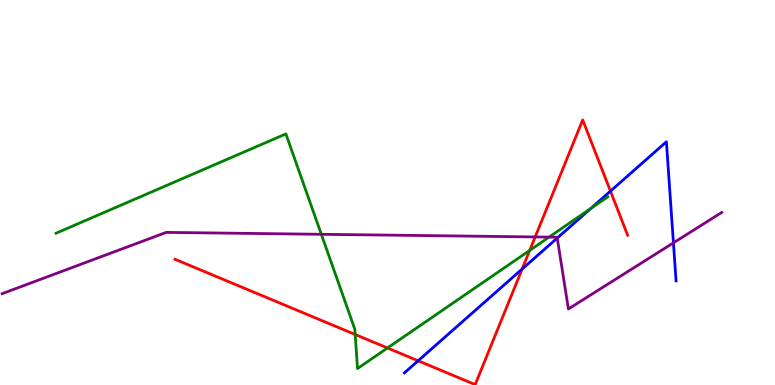[{'lines': ['blue', 'red'], 'intersections': [{'x': 5.4, 'y': 0.629}, {'x': 6.74, 'y': 3.01}, {'x': 7.88, 'y': 5.04}]}, {'lines': ['green', 'red'], 'intersections': [{'x': 4.58, 'y': 1.31}, {'x': 5.0, 'y': 0.961}, {'x': 6.84, 'y': 3.5}]}, {'lines': ['purple', 'red'], 'intersections': [{'x': 6.91, 'y': 3.85}]}, {'lines': ['blue', 'green'], 'intersections': [{'x': 7.62, 'y': 4.59}]}, {'lines': ['blue', 'purple'], 'intersections': [{'x': 7.19, 'y': 3.82}, {'x': 8.69, 'y': 3.69}]}, {'lines': ['green', 'purple'], 'intersections': [{'x': 4.15, 'y': 3.91}, {'x': 7.08, 'y': 3.84}]}]